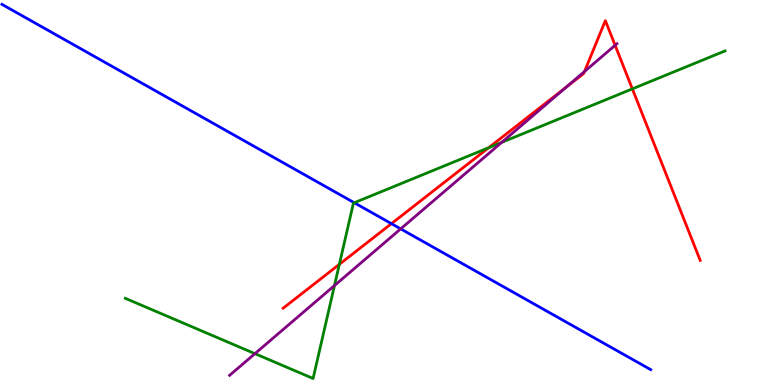[{'lines': ['blue', 'red'], 'intersections': [{'x': 5.05, 'y': 4.19}]}, {'lines': ['green', 'red'], 'intersections': [{'x': 4.38, 'y': 3.13}, {'x': 6.31, 'y': 6.16}, {'x': 8.16, 'y': 7.69}]}, {'lines': ['purple', 'red'], 'intersections': [{'x': 7.31, 'y': 7.74}, {'x': 7.54, 'y': 8.14}, {'x': 7.94, 'y': 8.82}]}, {'lines': ['blue', 'green'], 'intersections': [{'x': 4.57, 'y': 4.73}]}, {'lines': ['blue', 'purple'], 'intersections': [{'x': 5.17, 'y': 4.06}]}, {'lines': ['green', 'purple'], 'intersections': [{'x': 3.29, 'y': 0.814}, {'x': 4.32, 'y': 2.58}, {'x': 6.47, 'y': 6.3}]}]